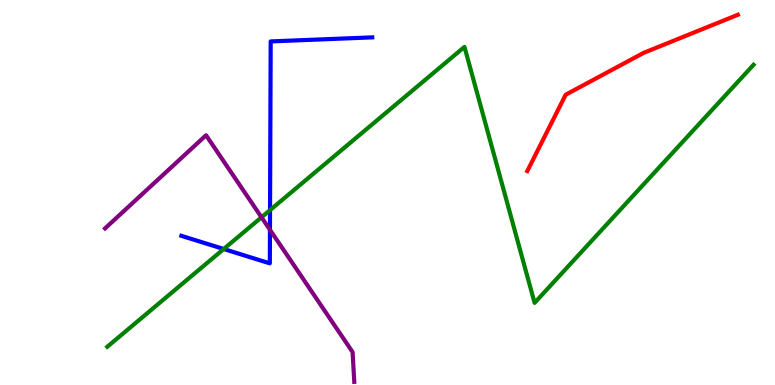[{'lines': ['blue', 'red'], 'intersections': []}, {'lines': ['green', 'red'], 'intersections': []}, {'lines': ['purple', 'red'], 'intersections': []}, {'lines': ['blue', 'green'], 'intersections': [{'x': 2.89, 'y': 3.53}, {'x': 3.48, 'y': 4.54}]}, {'lines': ['blue', 'purple'], 'intersections': [{'x': 3.48, 'y': 4.03}]}, {'lines': ['green', 'purple'], 'intersections': [{'x': 3.37, 'y': 4.36}]}]